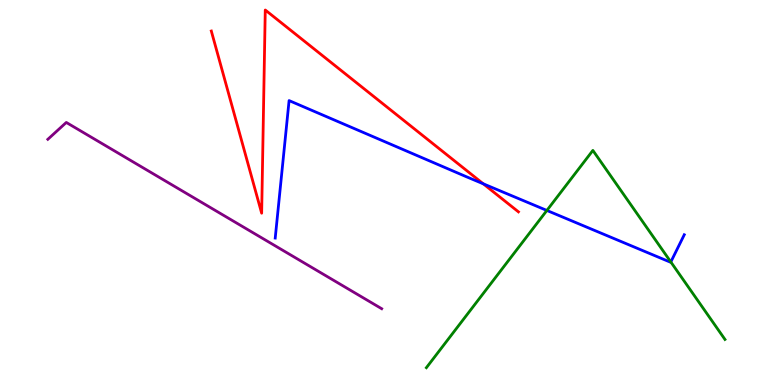[{'lines': ['blue', 'red'], 'intersections': [{'x': 6.24, 'y': 5.23}]}, {'lines': ['green', 'red'], 'intersections': []}, {'lines': ['purple', 'red'], 'intersections': []}, {'lines': ['blue', 'green'], 'intersections': [{'x': 7.06, 'y': 4.53}, {'x': 8.66, 'y': 3.2}]}, {'lines': ['blue', 'purple'], 'intersections': []}, {'lines': ['green', 'purple'], 'intersections': []}]